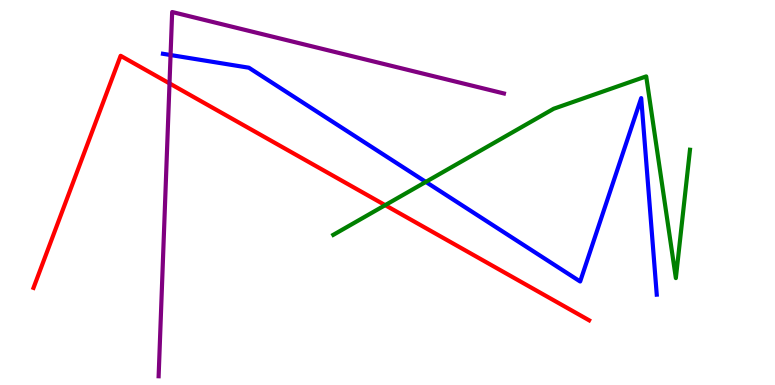[{'lines': ['blue', 'red'], 'intersections': []}, {'lines': ['green', 'red'], 'intersections': [{'x': 4.97, 'y': 4.67}]}, {'lines': ['purple', 'red'], 'intersections': [{'x': 2.19, 'y': 7.83}]}, {'lines': ['blue', 'green'], 'intersections': [{'x': 5.49, 'y': 5.28}]}, {'lines': ['blue', 'purple'], 'intersections': [{'x': 2.2, 'y': 8.57}]}, {'lines': ['green', 'purple'], 'intersections': []}]